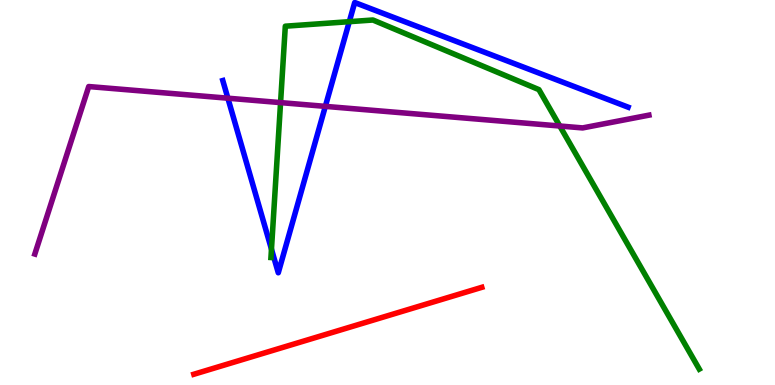[{'lines': ['blue', 'red'], 'intersections': []}, {'lines': ['green', 'red'], 'intersections': []}, {'lines': ['purple', 'red'], 'intersections': []}, {'lines': ['blue', 'green'], 'intersections': [{'x': 3.5, 'y': 3.53}, {'x': 4.51, 'y': 9.44}]}, {'lines': ['blue', 'purple'], 'intersections': [{'x': 2.94, 'y': 7.45}, {'x': 4.2, 'y': 7.24}]}, {'lines': ['green', 'purple'], 'intersections': [{'x': 3.62, 'y': 7.33}, {'x': 7.22, 'y': 6.73}]}]